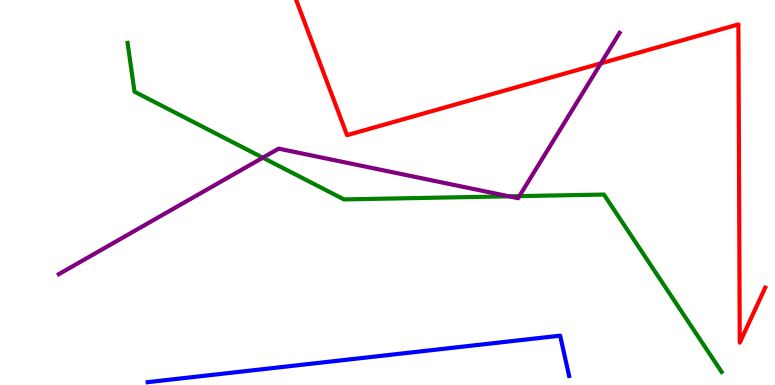[{'lines': ['blue', 'red'], 'intersections': []}, {'lines': ['green', 'red'], 'intersections': []}, {'lines': ['purple', 'red'], 'intersections': [{'x': 7.75, 'y': 8.35}]}, {'lines': ['blue', 'green'], 'intersections': []}, {'lines': ['blue', 'purple'], 'intersections': []}, {'lines': ['green', 'purple'], 'intersections': [{'x': 3.39, 'y': 5.9}, {'x': 6.57, 'y': 4.9}, {'x': 6.7, 'y': 4.91}]}]